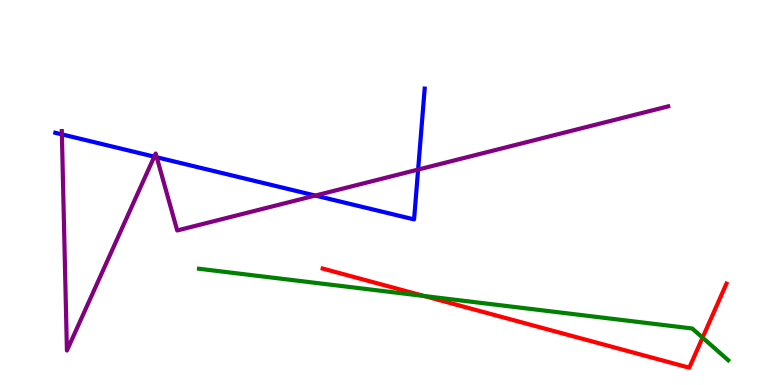[{'lines': ['blue', 'red'], 'intersections': []}, {'lines': ['green', 'red'], 'intersections': [{'x': 5.48, 'y': 2.31}, {'x': 9.07, 'y': 1.23}]}, {'lines': ['purple', 'red'], 'intersections': []}, {'lines': ['blue', 'green'], 'intersections': []}, {'lines': ['blue', 'purple'], 'intersections': [{'x': 0.799, 'y': 6.51}, {'x': 1.99, 'y': 5.93}, {'x': 2.02, 'y': 5.92}, {'x': 4.07, 'y': 4.92}, {'x': 5.4, 'y': 5.6}]}, {'lines': ['green', 'purple'], 'intersections': []}]